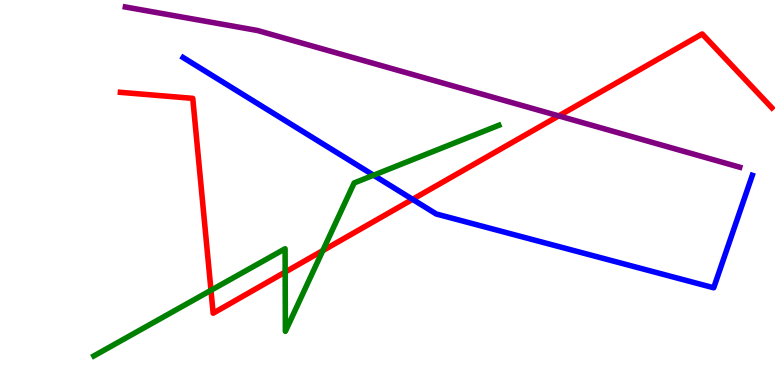[{'lines': ['blue', 'red'], 'intersections': [{'x': 5.32, 'y': 4.82}]}, {'lines': ['green', 'red'], 'intersections': [{'x': 2.72, 'y': 2.46}, {'x': 3.68, 'y': 2.93}, {'x': 4.17, 'y': 3.49}]}, {'lines': ['purple', 'red'], 'intersections': [{'x': 7.21, 'y': 6.99}]}, {'lines': ['blue', 'green'], 'intersections': [{'x': 4.82, 'y': 5.45}]}, {'lines': ['blue', 'purple'], 'intersections': []}, {'lines': ['green', 'purple'], 'intersections': []}]